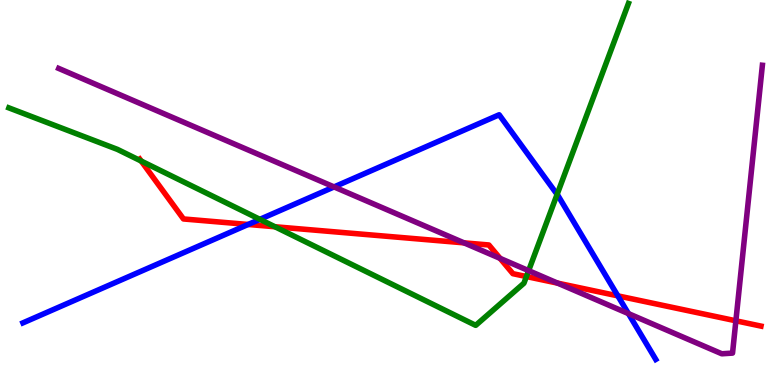[{'lines': ['blue', 'red'], 'intersections': [{'x': 3.2, 'y': 4.17}, {'x': 7.97, 'y': 2.32}]}, {'lines': ['green', 'red'], 'intersections': [{'x': 1.82, 'y': 5.82}, {'x': 3.55, 'y': 4.11}, {'x': 6.79, 'y': 2.82}]}, {'lines': ['purple', 'red'], 'intersections': [{'x': 5.99, 'y': 3.69}, {'x': 6.45, 'y': 3.29}, {'x': 7.2, 'y': 2.65}, {'x': 9.5, 'y': 1.67}]}, {'lines': ['blue', 'green'], 'intersections': [{'x': 3.35, 'y': 4.3}, {'x': 7.19, 'y': 4.95}]}, {'lines': ['blue', 'purple'], 'intersections': [{'x': 4.31, 'y': 5.14}, {'x': 8.11, 'y': 1.85}]}, {'lines': ['green', 'purple'], 'intersections': [{'x': 6.82, 'y': 2.97}]}]